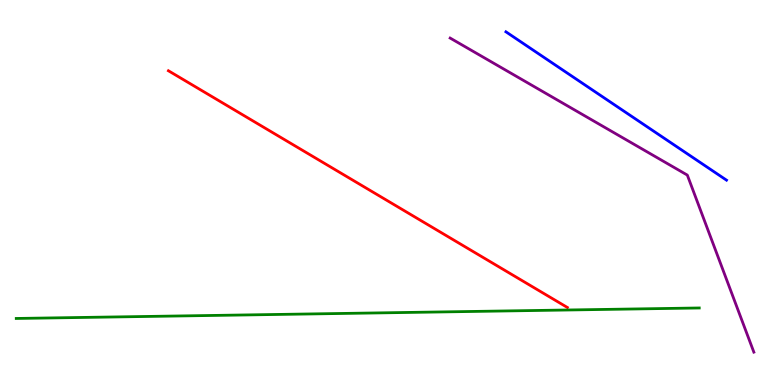[{'lines': ['blue', 'red'], 'intersections': []}, {'lines': ['green', 'red'], 'intersections': []}, {'lines': ['purple', 'red'], 'intersections': []}, {'lines': ['blue', 'green'], 'intersections': []}, {'lines': ['blue', 'purple'], 'intersections': []}, {'lines': ['green', 'purple'], 'intersections': []}]